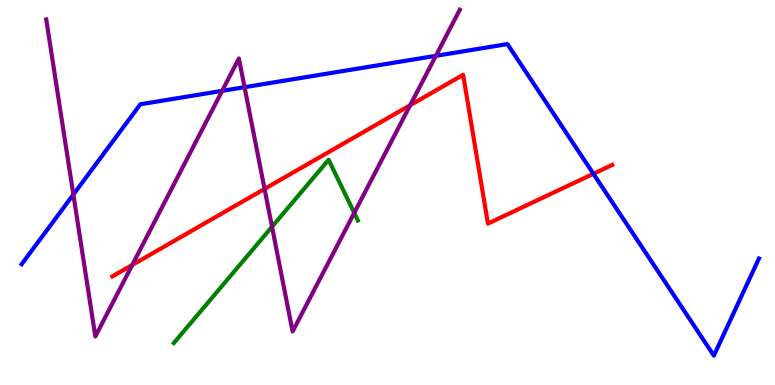[{'lines': ['blue', 'red'], 'intersections': [{'x': 7.66, 'y': 5.49}]}, {'lines': ['green', 'red'], 'intersections': []}, {'lines': ['purple', 'red'], 'intersections': [{'x': 1.71, 'y': 3.12}, {'x': 3.41, 'y': 5.09}, {'x': 5.29, 'y': 7.27}]}, {'lines': ['blue', 'green'], 'intersections': []}, {'lines': ['blue', 'purple'], 'intersections': [{'x': 0.947, 'y': 4.95}, {'x': 2.87, 'y': 7.64}, {'x': 3.16, 'y': 7.74}, {'x': 5.62, 'y': 8.55}]}, {'lines': ['green', 'purple'], 'intersections': [{'x': 3.51, 'y': 4.11}, {'x': 4.57, 'y': 4.47}]}]